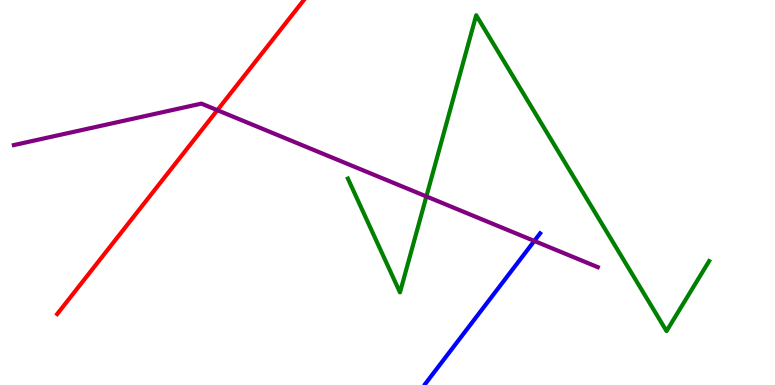[{'lines': ['blue', 'red'], 'intersections': []}, {'lines': ['green', 'red'], 'intersections': []}, {'lines': ['purple', 'red'], 'intersections': [{'x': 2.8, 'y': 7.14}]}, {'lines': ['blue', 'green'], 'intersections': []}, {'lines': ['blue', 'purple'], 'intersections': [{'x': 6.89, 'y': 3.74}]}, {'lines': ['green', 'purple'], 'intersections': [{'x': 5.5, 'y': 4.9}]}]